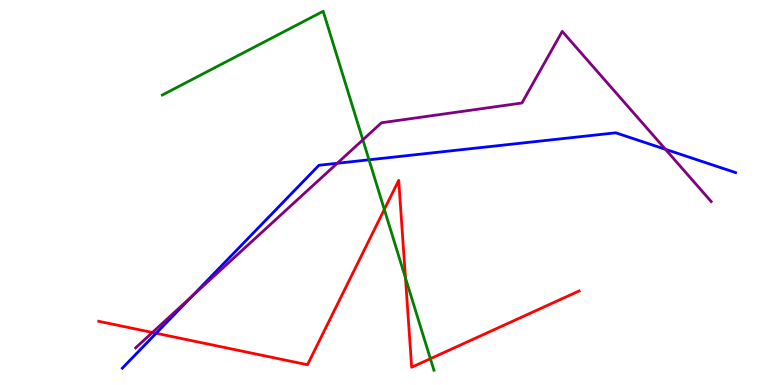[{'lines': ['blue', 'red'], 'intersections': [{'x': 2.01, 'y': 1.34}]}, {'lines': ['green', 'red'], 'intersections': [{'x': 4.96, 'y': 4.56}, {'x': 5.23, 'y': 2.78}, {'x': 5.55, 'y': 0.683}]}, {'lines': ['purple', 'red'], 'intersections': [{'x': 1.97, 'y': 1.36}]}, {'lines': ['blue', 'green'], 'intersections': [{'x': 4.76, 'y': 5.85}]}, {'lines': ['blue', 'purple'], 'intersections': [{'x': 2.48, 'y': 2.31}, {'x': 4.35, 'y': 5.76}, {'x': 8.59, 'y': 6.12}]}, {'lines': ['green', 'purple'], 'intersections': [{'x': 4.68, 'y': 6.37}]}]